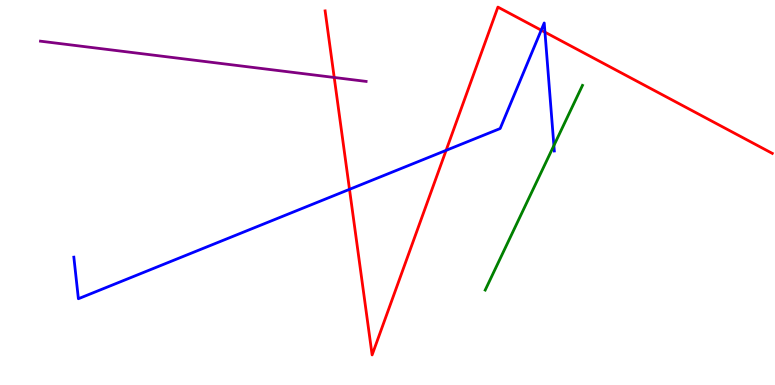[{'lines': ['blue', 'red'], 'intersections': [{'x': 4.51, 'y': 5.08}, {'x': 5.76, 'y': 6.09}, {'x': 6.98, 'y': 9.22}, {'x': 7.03, 'y': 9.16}]}, {'lines': ['green', 'red'], 'intersections': []}, {'lines': ['purple', 'red'], 'intersections': [{'x': 4.31, 'y': 7.99}]}, {'lines': ['blue', 'green'], 'intersections': [{'x': 7.15, 'y': 6.22}]}, {'lines': ['blue', 'purple'], 'intersections': []}, {'lines': ['green', 'purple'], 'intersections': []}]